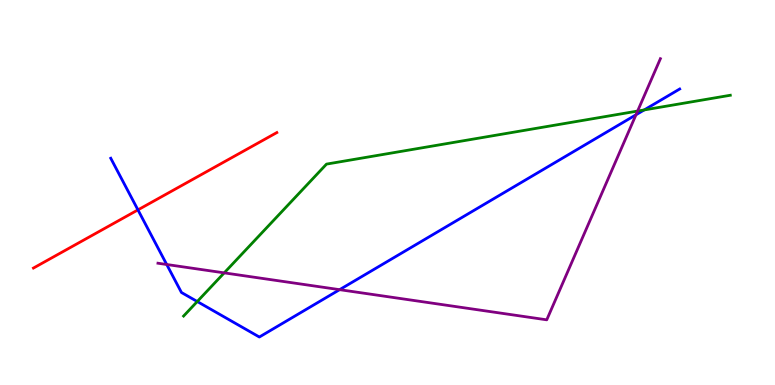[{'lines': ['blue', 'red'], 'intersections': [{'x': 1.78, 'y': 4.55}]}, {'lines': ['green', 'red'], 'intersections': []}, {'lines': ['purple', 'red'], 'intersections': []}, {'lines': ['blue', 'green'], 'intersections': [{'x': 2.55, 'y': 2.17}, {'x': 8.31, 'y': 7.14}]}, {'lines': ['blue', 'purple'], 'intersections': [{'x': 2.15, 'y': 3.13}, {'x': 4.38, 'y': 2.48}, {'x': 8.21, 'y': 7.02}]}, {'lines': ['green', 'purple'], 'intersections': [{'x': 2.89, 'y': 2.91}, {'x': 8.23, 'y': 7.12}]}]